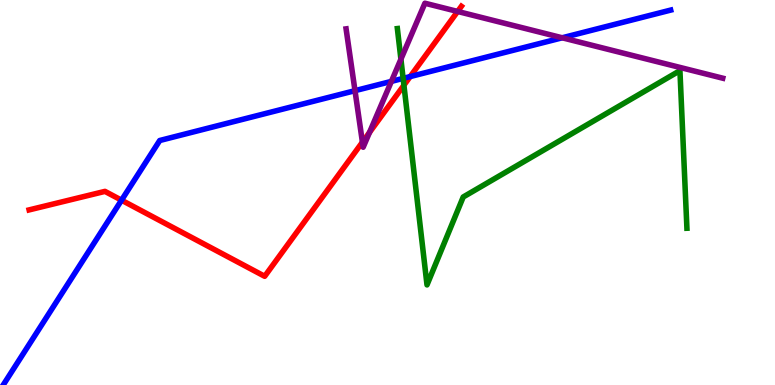[{'lines': ['blue', 'red'], 'intersections': [{'x': 1.57, 'y': 4.8}, {'x': 5.29, 'y': 8.01}]}, {'lines': ['green', 'red'], 'intersections': [{'x': 5.21, 'y': 7.79}]}, {'lines': ['purple', 'red'], 'intersections': [{'x': 4.68, 'y': 6.31}, {'x': 4.77, 'y': 6.56}, {'x': 5.91, 'y': 9.7}]}, {'lines': ['blue', 'green'], 'intersections': [{'x': 5.2, 'y': 7.96}]}, {'lines': ['blue', 'purple'], 'intersections': [{'x': 4.58, 'y': 7.64}, {'x': 5.05, 'y': 7.89}, {'x': 7.25, 'y': 9.02}]}, {'lines': ['green', 'purple'], 'intersections': [{'x': 5.17, 'y': 8.46}]}]